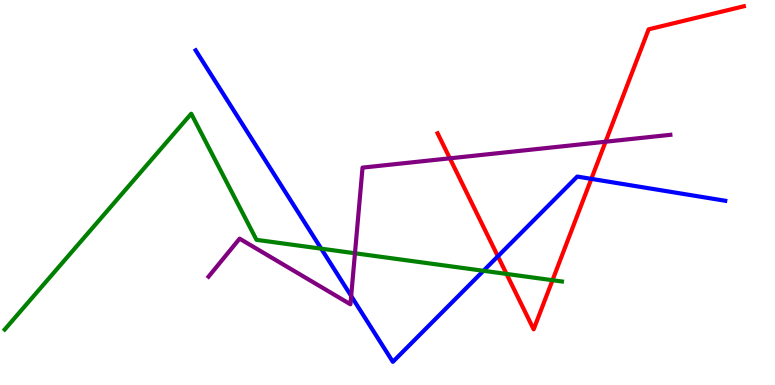[{'lines': ['blue', 'red'], 'intersections': [{'x': 6.42, 'y': 3.34}, {'x': 7.63, 'y': 5.35}]}, {'lines': ['green', 'red'], 'intersections': [{'x': 6.54, 'y': 2.88}, {'x': 7.13, 'y': 2.72}]}, {'lines': ['purple', 'red'], 'intersections': [{'x': 5.8, 'y': 5.89}, {'x': 7.81, 'y': 6.32}]}, {'lines': ['blue', 'green'], 'intersections': [{'x': 4.14, 'y': 3.54}, {'x': 6.24, 'y': 2.97}]}, {'lines': ['blue', 'purple'], 'intersections': [{'x': 4.53, 'y': 2.31}]}, {'lines': ['green', 'purple'], 'intersections': [{'x': 4.58, 'y': 3.42}]}]